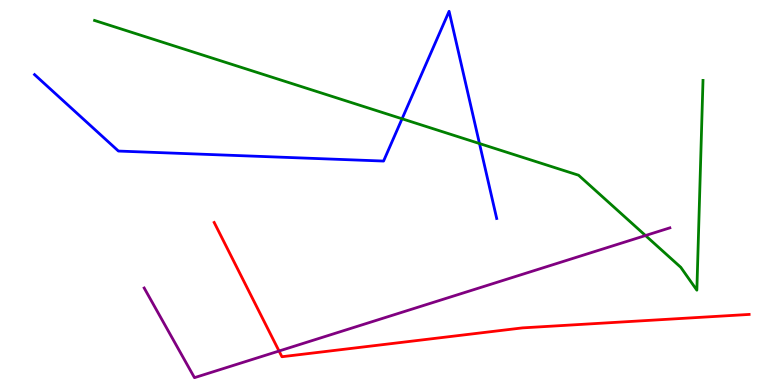[{'lines': ['blue', 'red'], 'intersections': []}, {'lines': ['green', 'red'], 'intersections': []}, {'lines': ['purple', 'red'], 'intersections': [{'x': 3.6, 'y': 0.883}]}, {'lines': ['blue', 'green'], 'intersections': [{'x': 5.19, 'y': 6.91}, {'x': 6.19, 'y': 6.27}]}, {'lines': ['blue', 'purple'], 'intersections': []}, {'lines': ['green', 'purple'], 'intersections': [{'x': 8.33, 'y': 3.88}]}]